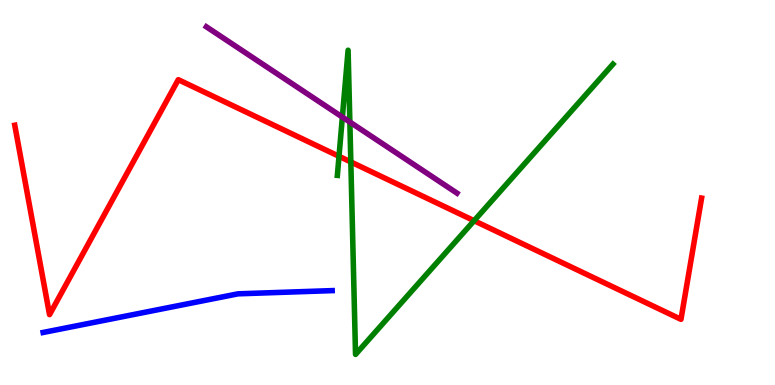[{'lines': ['blue', 'red'], 'intersections': []}, {'lines': ['green', 'red'], 'intersections': [{'x': 4.37, 'y': 5.94}, {'x': 4.53, 'y': 5.79}, {'x': 6.12, 'y': 4.27}]}, {'lines': ['purple', 'red'], 'intersections': []}, {'lines': ['blue', 'green'], 'intersections': []}, {'lines': ['blue', 'purple'], 'intersections': []}, {'lines': ['green', 'purple'], 'intersections': [{'x': 4.42, 'y': 6.96}, {'x': 4.51, 'y': 6.83}]}]